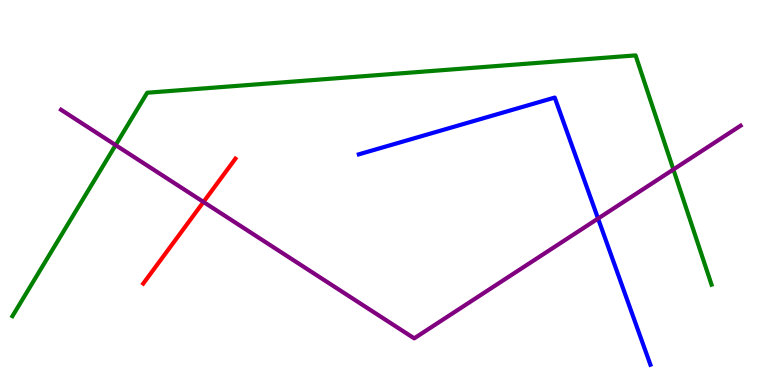[{'lines': ['blue', 'red'], 'intersections': []}, {'lines': ['green', 'red'], 'intersections': []}, {'lines': ['purple', 'red'], 'intersections': [{'x': 2.63, 'y': 4.75}]}, {'lines': ['blue', 'green'], 'intersections': []}, {'lines': ['blue', 'purple'], 'intersections': [{'x': 7.72, 'y': 4.32}]}, {'lines': ['green', 'purple'], 'intersections': [{'x': 1.49, 'y': 6.23}, {'x': 8.69, 'y': 5.6}]}]